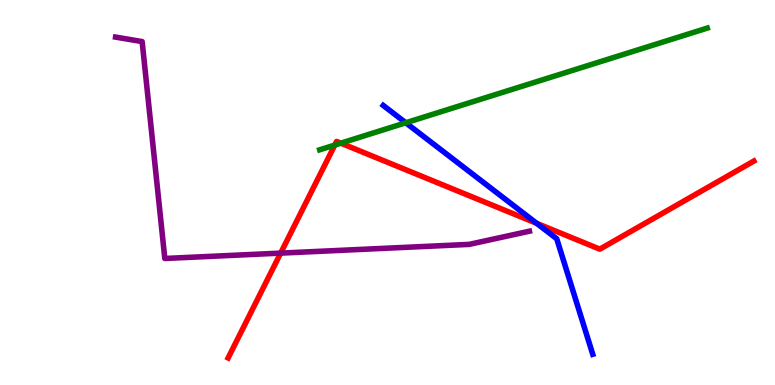[{'lines': ['blue', 'red'], 'intersections': [{'x': 6.92, 'y': 4.2}]}, {'lines': ['green', 'red'], 'intersections': [{'x': 4.32, 'y': 6.23}, {'x': 4.4, 'y': 6.28}]}, {'lines': ['purple', 'red'], 'intersections': [{'x': 3.62, 'y': 3.43}]}, {'lines': ['blue', 'green'], 'intersections': [{'x': 5.24, 'y': 6.81}]}, {'lines': ['blue', 'purple'], 'intersections': []}, {'lines': ['green', 'purple'], 'intersections': []}]